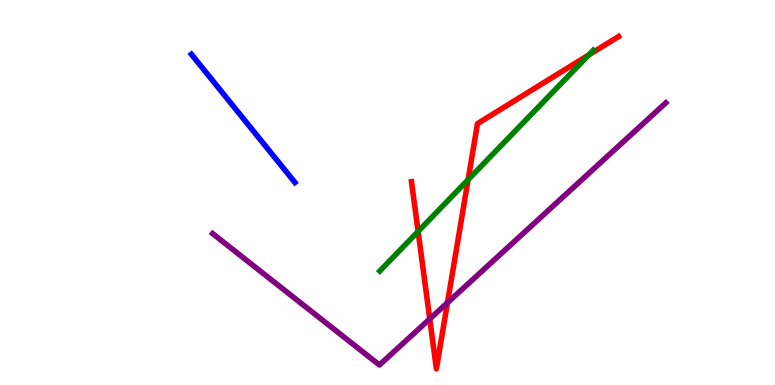[{'lines': ['blue', 'red'], 'intersections': []}, {'lines': ['green', 'red'], 'intersections': [{'x': 5.39, 'y': 3.99}, {'x': 6.04, 'y': 5.33}, {'x': 7.6, 'y': 8.57}]}, {'lines': ['purple', 'red'], 'intersections': [{'x': 5.55, 'y': 1.72}, {'x': 5.77, 'y': 2.14}]}, {'lines': ['blue', 'green'], 'intersections': []}, {'lines': ['blue', 'purple'], 'intersections': []}, {'lines': ['green', 'purple'], 'intersections': []}]